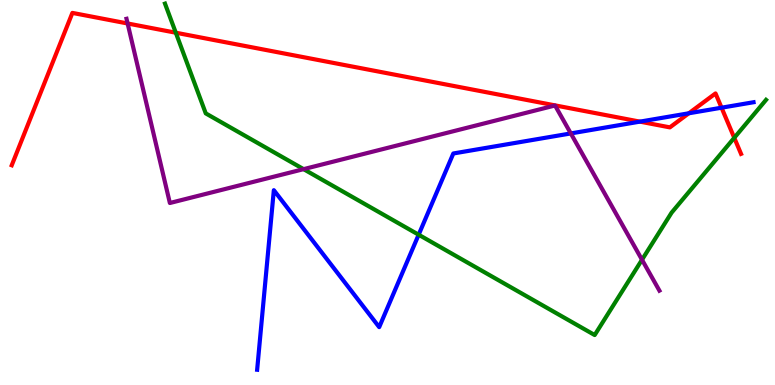[{'lines': ['blue', 'red'], 'intersections': [{'x': 8.26, 'y': 6.84}, {'x': 8.89, 'y': 7.06}, {'x': 9.31, 'y': 7.2}]}, {'lines': ['green', 'red'], 'intersections': [{'x': 2.27, 'y': 9.15}, {'x': 9.47, 'y': 6.42}]}, {'lines': ['purple', 'red'], 'intersections': [{'x': 1.65, 'y': 9.39}]}, {'lines': ['blue', 'green'], 'intersections': [{'x': 5.4, 'y': 3.9}]}, {'lines': ['blue', 'purple'], 'intersections': [{'x': 7.37, 'y': 6.53}]}, {'lines': ['green', 'purple'], 'intersections': [{'x': 3.92, 'y': 5.61}, {'x': 8.28, 'y': 3.25}]}]